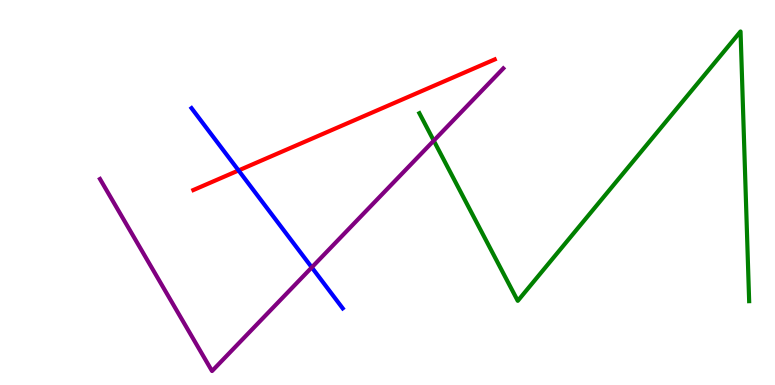[{'lines': ['blue', 'red'], 'intersections': [{'x': 3.08, 'y': 5.57}]}, {'lines': ['green', 'red'], 'intersections': []}, {'lines': ['purple', 'red'], 'intersections': []}, {'lines': ['blue', 'green'], 'intersections': []}, {'lines': ['blue', 'purple'], 'intersections': [{'x': 4.02, 'y': 3.05}]}, {'lines': ['green', 'purple'], 'intersections': [{'x': 5.6, 'y': 6.35}]}]